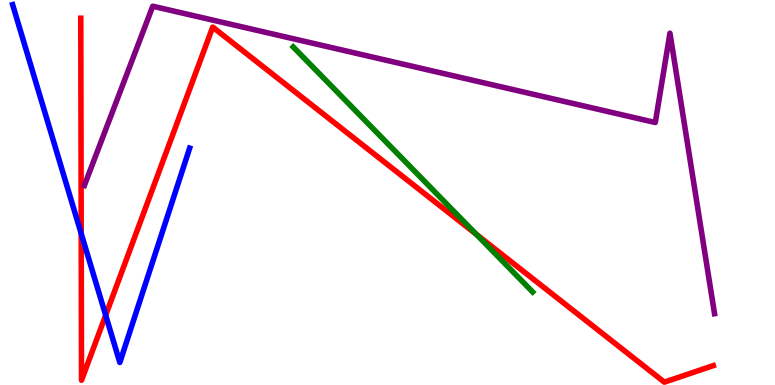[{'lines': ['blue', 'red'], 'intersections': [{'x': 1.05, 'y': 3.93}, {'x': 1.36, 'y': 1.81}]}, {'lines': ['green', 'red'], 'intersections': [{'x': 6.15, 'y': 3.91}]}, {'lines': ['purple', 'red'], 'intersections': []}, {'lines': ['blue', 'green'], 'intersections': []}, {'lines': ['blue', 'purple'], 'intersections': []}, {'lines': ['green', 'purple'], 'intersections': []}]